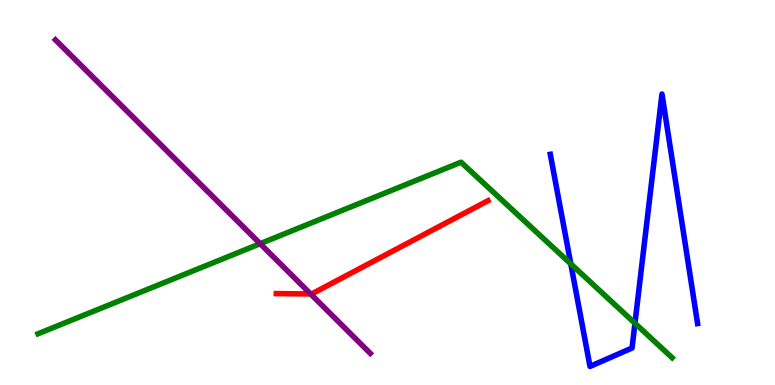[{'lines': ['blue', 'red'], 'intersections': []}, {'lines': ['green', 'red'], 'intersections': []}, {'lines': ['purple', 'red'], 'intersections': [{'x': 4.01, 'y': 2.36}]}, {'lines': ['blue', 'green'], 'intersections': [{'x': 7.37, 'y': 3.15}, {'x': 8.19, 'y': 1.6}]}, {'lines': ['blue', 'purple'], 'intersections': []}, {'lines': ['green', 'purple'], 'intersections': [{'x': 3.36, 'y': 3.67}]}]